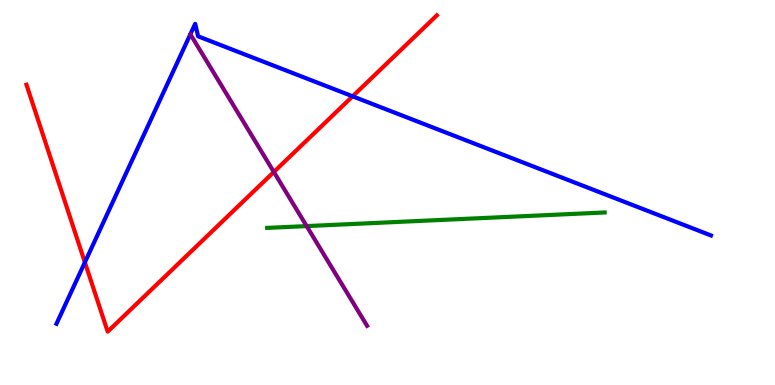[{'lines': ['blue', 'red'], 'intersections': [{'x': 1.1, 'y': 3.19}, {'x': 4.55, 'y': 7.5}]}, {'lines': ['green', 'red'], 'intersections': []}, {'lines': ['purple', 'red'], 'intersections': [{'x': 3.53, 'y': 5.53}]}, {'lines': ['blue', 'green'], 'intersections': []}, {'lines': ['blue', 'purple'], 'intersections': []}, {'lines': ['green', 'purple'], 'intersections': [{'x': 3.96, 'y': 4.13}]}]